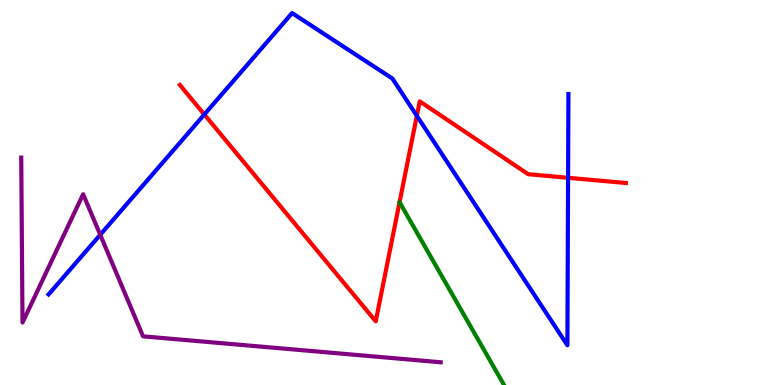[{'lines': ['blue', 'red'], 'intersections': [{'x': 2.64, 'y': 7.03}, {'x': 5.38, 'y': 6.99}, {'x': 7.33, 'y': 5.38}]}, {'lines': ['green', 'red'], 'intersections': []}, {'lines': ['purple', 'red'], 'intersections': []}, {'lines': ['blue', 'green'], 'intersections': []}, {'lines': ['blue', 'purple'], 'intersections': [{'x': 1.29, 'y': 3.9}]}, {'lines': ['green', 'purple'], 'intersections': []}]